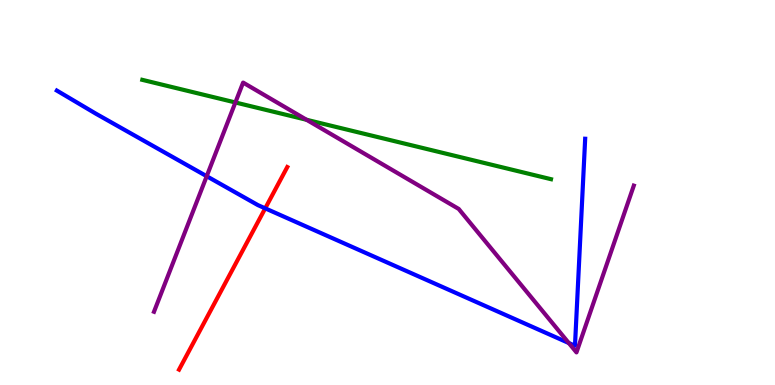[{'lines': ['blue', 'red'], 'intersections': [{'x': 3.42, 'y': 4.59}]}, {'lines': ['green', 'red'], 'intersections': []}, {'lines': ['purple', 'red'], 'intersections': []}, {'lines': ['blue', 'green'], 'intersections': []}, {'lines': ['blue', 'purple'], 'intersections': [{'x': 2.67, 'y': 5.42}, {'x': 7.34, 'y': 1.09}]}, {'lines': ['green', 'purple'], 'intersections': [{'x': 3.04, 'y': 7.34}, {'x': 3.96, 'y': 6.89}]}]